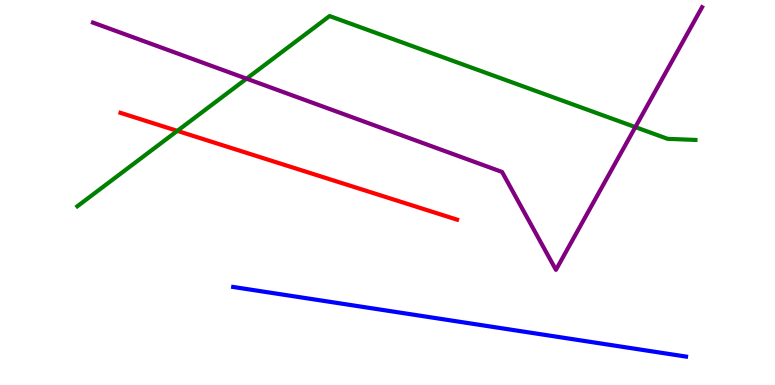[{'lines': ['blue', 'red'], 'intersections': []}, {'lines': ['green', 'red'], 'intersections': [{'x': 2.29, 'y': 6.6}]}, {'lines': ['purple', 'red'], 'intersections': []}, {'lines': ['blue', 'green'], 'intersections': []}, {'lines': ['blue', 'purple'], 'intersections': []}, {'lines': ['green', 'purple'], 'intersections': [{'x': 3.18, 'y': 7.96}, {'x': 8.2, 'y': 6.7}]}]